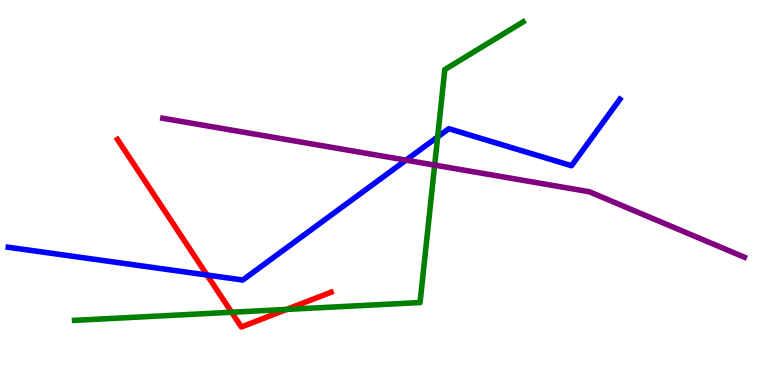[{'lines': ['blue', 'red'], 'intersections': [{'x': 2.67, 'y': 2.86}]}, {'lines': ['green', 'red'], 'intersections': [{'x': 2.99, 'y': 1.89}, {'x': 3.7, 'y': 1.96}]}, {'lines': ['purple', 'red'], 'intersections': []}, {'lines': ['blue', 'green'], 'intersections': [{'x': 5.65, 'y': 6.44}]}, {'lines': ['blue', 'purple'], 'intersections': [{'x': 5.24, 'y': 5.84}]}, {'lines': ['green', 'purple'], 'intersections': [{'x': 5.61, 'y': 5.71}]}]